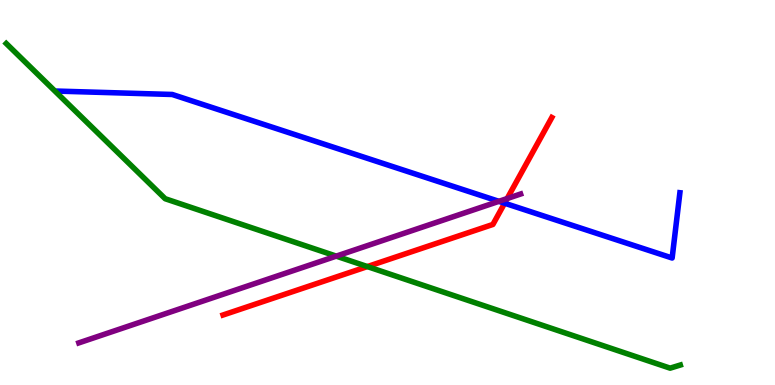[{'lines': ['blue', 'red'], 'intersections': [{'x': 6.51, 'y': 4.72}]}, {'lines': ['green', 'red'], 'intersections': [{'x': 4.74, 'y': 3.08}]}, {'lines': ['purple', 'red'], 'intersections': [{'x': 6.54, 'y': 4.84}]}, {'lines': ['blue', 'green'], 'intersections': []}, {'lines': ['blue', 'purple'], 'intersections': [{'x': 6.44, 'y': 4.77}]}, {'lines': ['green', 'purple'], 'intersections': [{'x': 4.34, 'y': 3.35}]}]